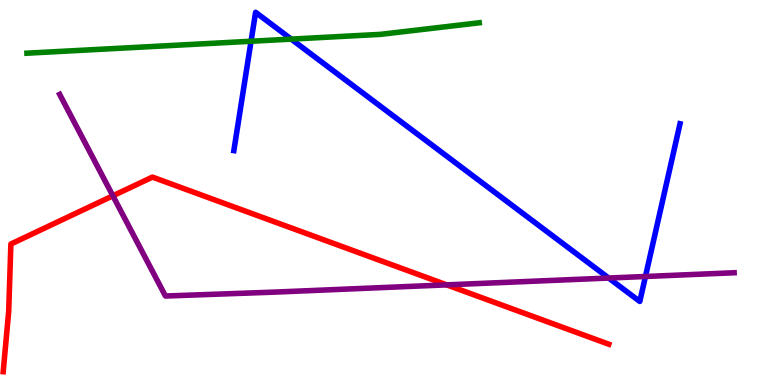[{'lines': ['blue', 'red'], 'intersections': []}, {'lines': ['green', 'red'], 'intersections': []}, {'lines': ['purple', 'red'], 'intersections': [{'x': 1.46, 'y': 4.91}, {'x': 5.76, 'y': 2.6}]}, {'lines': ['blue', 'green'], 'intersections': [{'x': 3.24, 'y': 8.93}, {'x': 3.76, 'y': 8.98}]}, {'lines': ['blue', 'purple'], 'intersections': [{'x': 7.85, 'y': 2.78}, {'x': 8.33, 'y': 2.82}]}, {'lines': ['green', 'purple'], 'intersections': []}]